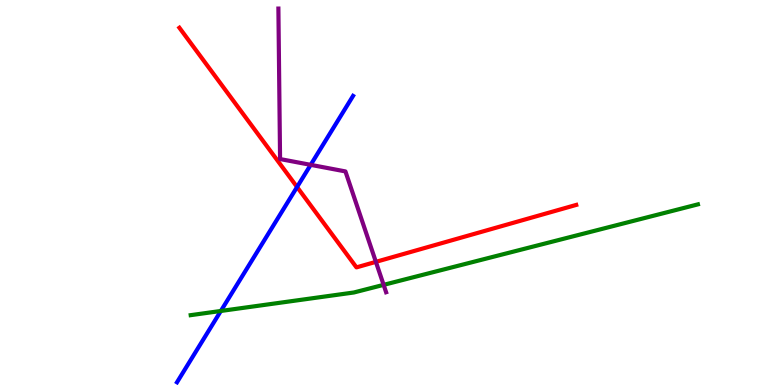[{'lines': ['blue', 'red'], 'intersections': [{'x': 3.83, 'y': 5.14}]}, {'lines': ['green', 'red'], 'intersections': []}, {'lines': ['purple', 'red'], 'intersections': [{'x': 4.85, 'y': 3.2}]}, {'lines': ['blue', 'green'], 'intersections': [{'x': 2.85, 'y': 1.92}]}, {'lines': ['blue', 'purple'], 'intersections': [{'x': 4.01, 'y': 5.72}]}, {'lines': ['green', 'purple'], 'intersections': [{'x': 4.95, 'y': 2.6}]}]